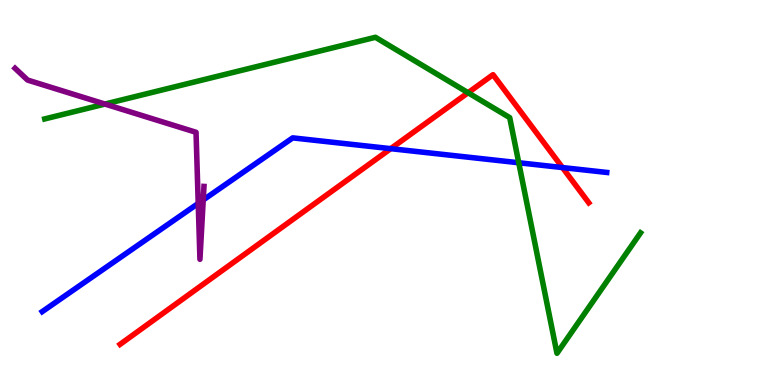[{'lines': ['blue', 'red'], 'intersections': [{'x': 5.04, 'y': 6.14}, {'x': 7.26, 'y': 5.65}]}, {'lines': ['green', 'red'], 'intersections': [{'x': 6.04, 'y': 7.59}]}, {'lines': ['purple', 'red'], 'intersections': []}, {'lines': ['blue', 'green'], 'intersections': [{'x': 6.69, 'y': 5.77}]}, {'lines': ['blue', 'purple'], 'intersections': [{'x': 2.56, 'y': 4.72}, {'x': 2.62, 'y': 4.81}]}, {'lines': ['green', 'purple'], 'intersections': [{'x': 1.35, 'y': 7.3}]}]